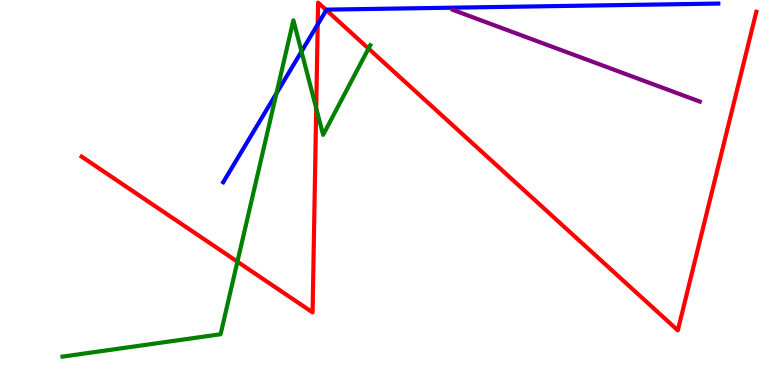[{'lines': ['blue', 'red'], 'intersections': [{'x': 4.1, 'y': 9.37}, {'x': 4.21, 'y': 9.74}]}, {'lines': ['green', 'red'], 'intersections': [{'x': 3.06, 'y': 3.2}, {'x': 4.08, 'y': 7.19}, {'x': 4.76, 'y': 8.74}]}, {'lines': ['purple', 'red'], 'intersections': []}, {'lines': ['blue', 'green'], 'intersections': [{'x': 3.57, 'y': 7.58}, {'x': 3.89, 'y': 8.66}]}, {'lines': ['blue', 'purple'], 'intersections': []}, {'lines': ['green', 'purple'], 'intersections': []}]